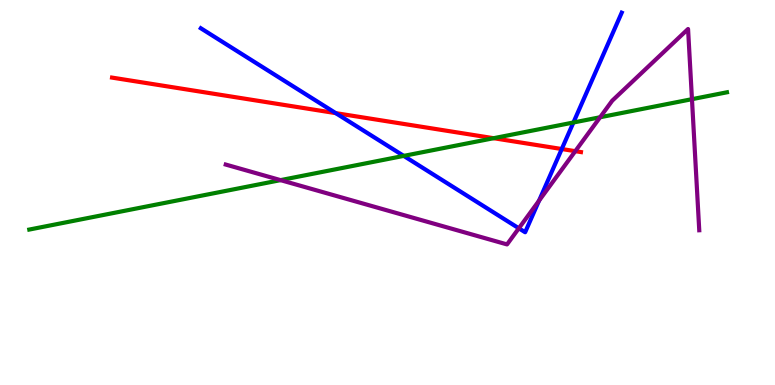[{'lines': ['blue', 'red'], 'intersections': [{'x': 4.33, 'y': 7.06}, {'x': 7.25, 'y': 6.13}]}, {'lines': ['green', 'red'], 'intersections': [{'x': 6.37, 'y': 6.41}]}, {'lines': ['purple', 'red'], 'intersections': [{'x': 7.42, 'y': 6.07}]}, {'lines': ['blue', 'green'], 'intersections': [{'x': 5.21, 'y': 5.95}, {'x': 7.4, 'y': 6.82}]}, {'lines': ['blue', 'purple'], 'intersections': [{'x': 6.69, 'y': 4.07}, {'x': 6.96, 'y': 4.79}]}, {'lines': ['green', 'purple'], 'intersections': [{'x': 3.62, 'y': 5.32}, {'x': 7.74, 'y': 6.95}, {'x': 8.93, 'y': 7.42}]}]